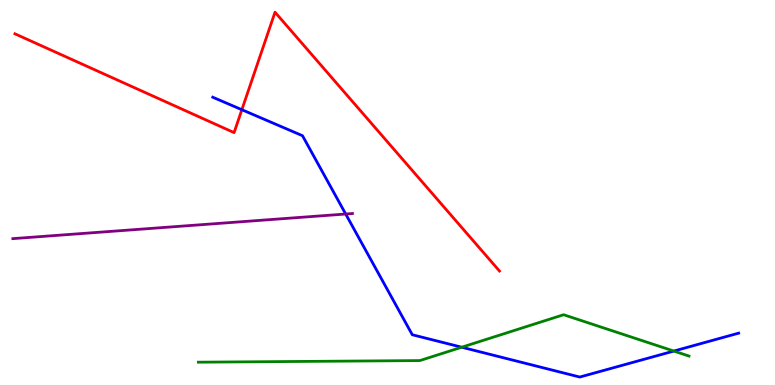[{'lines': ['blue', 'red'], 'intersections': [{'x': 3.12, 'y': 7.15}]}, {'lines': ['green', 'red'], 'intersections': []}, {'lines': ['purple', 'red'], 'intersections': []}, {'lines': ['blue', 'green'], 'intersections': [{'x': 5.96, 'y': 0.981}, {'x': 8.69, 'y': 0.882}]}, {'lines': ['blue', 'purple'], 'intersections': [{'x': 4.46, 'y': 4.44}]}, {'lines': ['green', 'purple'], 'intersections': []}]